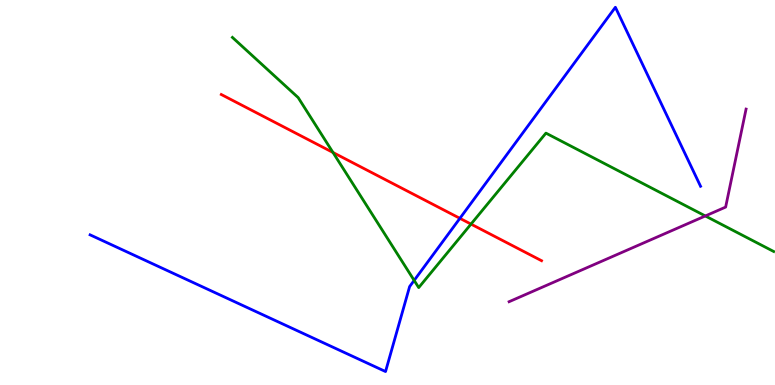[{'lines': ['blue', 'red'], 'intersections': [{'x': 5.93, 'y': 4.33}]}, {'lines': ['green', 'red'], 'intersections': [{'x': 4.3, 'y': 6.04}, {'x': 6.08, 'y': 4.18}]}, {'lines': ['purple', 'red'], 'intersections': []}, {'lines': ['blue', 'green'], 'intersections': [{'x': 5.34, 'y': 2.72}]}, {'lines': ['blue', 'purple'], 'intersections': []}, {'lines': ['green', 'purple'], 'intersections': [{'x': 9.1, 'y': 4.39}]}]